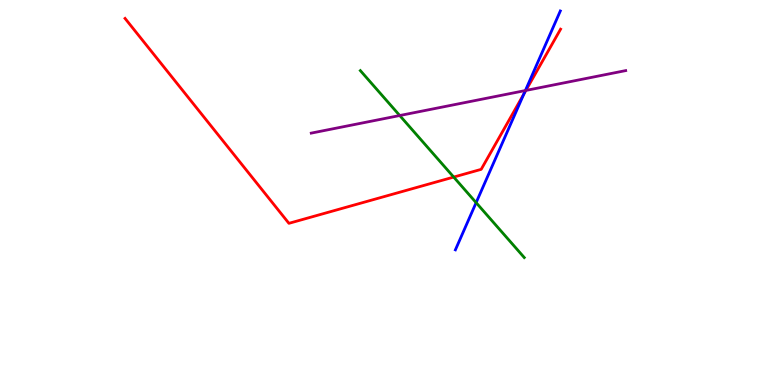[{'lines': ['blue', 'red'], 'intersections': [{'x': 6.76, 'y': 7.56}]}, {'lines': ['green', 'red'], 'intersections': [{'x': 5.85, 'y': 5.4}]}, {'lines': ['purple', 'red'], 'intersections': [{'x': 6.79, 'y': 7.65}]}, {'lines': ['blue', 'green'], 'intersections': [{'x': 6.14, 'y': 4.74}]}, {'lines': ['blue', 'purple'], 'intersections': [{'x': 6.78, 'y': 7.65}]}, {'lines': ['green', 'purple'], 'intersections': [{'x': 5.16, 'y': 7.0}]}]